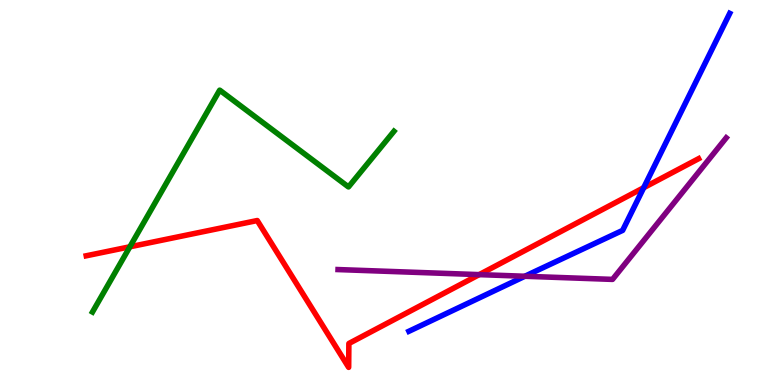[{'lines': ['blue', 'red'], 'intersections': [{'x': 8.31, 'y': 5.12}]}, {'lines': ['green', 'red'], 'intersections': [{'x': 1.68, 'y': 3.59}]}, {'lines': ['purple', 'red'], 'intersections': [{'x': 6.18, 'y': 2.87}]}, {'lines': ['blue', 'green'], 'intersections': []}, {'lines': ['blue', 'purple'], 'intersections': [{'x': 6.77, 'y': 2.82}]}, {'lines': ['green', 'purple'], 'intersections': []}]